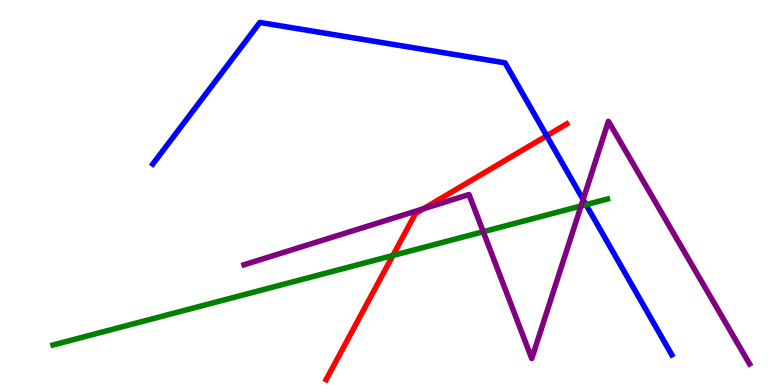[{'lines': ['blue', 'red'], 'intersections': [{'x': 7.05, 'y': 6.47}]}, {'lines': ['green', 'red'], 'intersections': [{'x': 5.07, 'y': 3.36}]}, {'lines': ['purple', 'red'], 'intersections': [{'x': 5.46, 'y': 4.58}]}, {'lines': ['blue', 'green'], 'intersections': [{'x': 7.56, 'y': 4.68}]}, {'lines': ['blue', 'purple'], 'intersections': [{'x': 7.52, 'y': 4.82}]}, {'lines': ['green', 'purple'], 'intersections': [{'x': 6.24, 'y': 3.98}, {'x': 7.5, 'y': 4.65}]}]